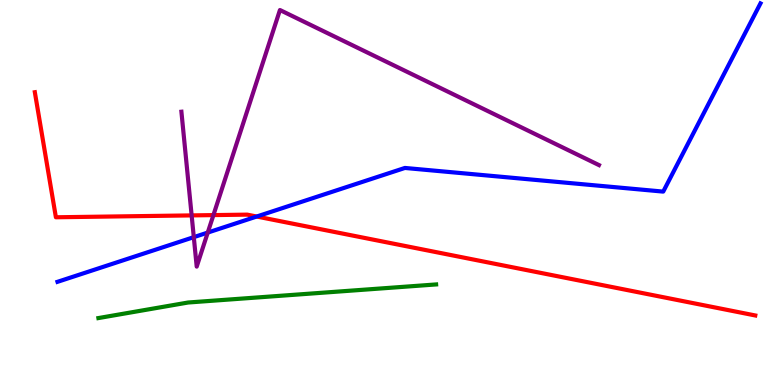[{'lines': ['blue', 'red'], 'intersections': [{'x': 3.31, 'y': 4.38}]}, {'lines': ['green', 'red'], 'intersections': []}, {'lines': ['purple', 'red'], 'intersections': [{'x': 2.47, 'y': 4.41}, {'x': 2.75, 'y': 4.41}]}, {'lines': ['blue', 'green'], 'intersections': []}, {'lines': ['blue', 'purple'], 'intersections': [{'x': 2.5, 'y': 3.84}, {'x': 2.68, 'y': 3.96}]}, {'lines': ['green', 'purple'], 'intersections': []}]